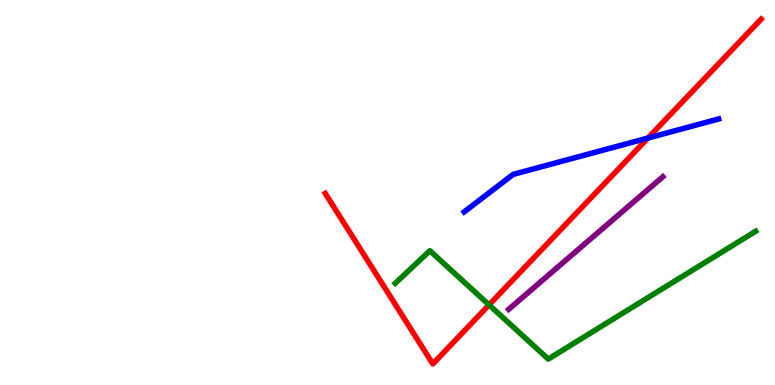[{'lines': ['blue', 'red'], 'intersections': [{'x': 8.36, 'y': 6.41}]}, {'lines': ['green', 'red'], 'intersections': [{'x': 6.31, 'y': 2.08}]}, {'lines': ['purple', 'red'], 'intersections': []}, {'lines': ['blue', 'green'], 'intersections': []}, {'lines': ['blue', 'purple'], 'intersections': []}, {'lines': ['green', 'purple'], 'intersections': []}]